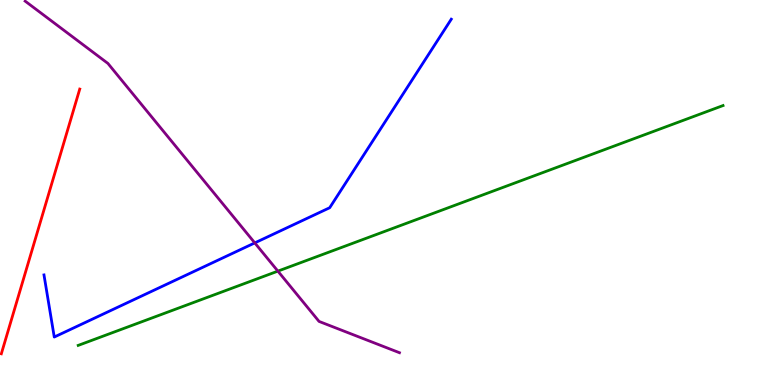[{'lines': ['blue', 'red'], 'intersections': []}, {'lines': ['green', 'red'], 'intersections': []}, {'lines': ['purple', 'red'], 'intersections': []}, {'lines': ['blue', 'green'], 'intersections': []}, {'lines': ['blue', 'purple'], 'intersections': [{'x': 3.29, 'y': 3.69}]}, {'lines': ['green', 'purple'], 'intersections': [{'x': 3.59, 'y': 2.96}]}]